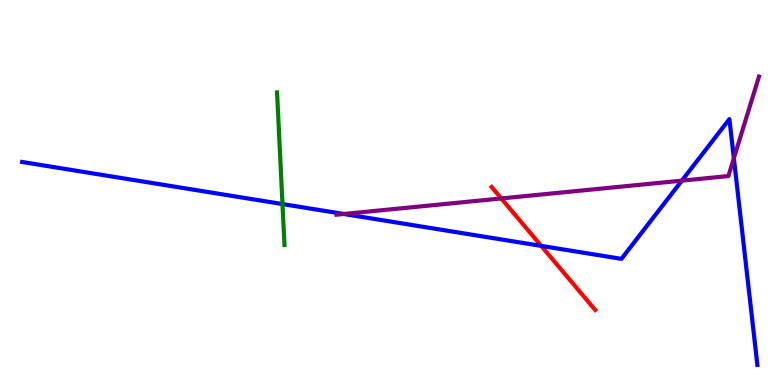[{'lines': ['blue', 'red'], 'intersections': [{'x': 6.98, 'y': 3.61}]}, {'lines': ['green', 'red'], 'intersections': []}, {'lines': ['purple', 'red'], 'intersections': [{'x': 6.47, 'y': 4.85}]}, {'lines': ['blue', 'green'], 'intersections': [{'x': 3.65, 'y': 4.7}]}, {'lines': ['blue', 'purple'], 'intersections': [{'x': 4.44, 'y': 4.44}, {'x': 8.8, 'y': 5.31}, {'x': 9.47, 'y': 5.89}]}, {'lines': ['green', 'purple'], 'intersections': []}]